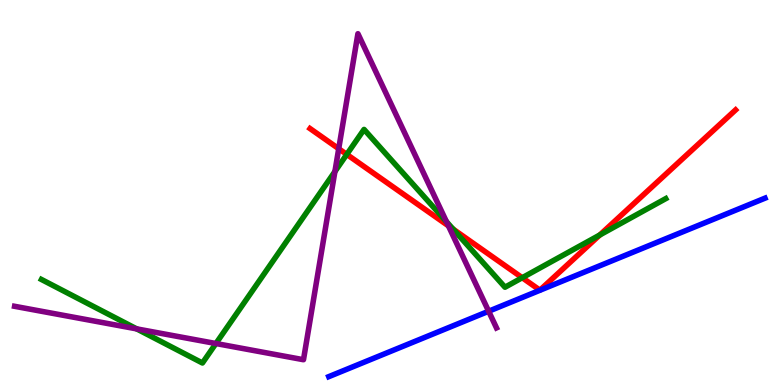[{'lines': ['blue', 'red'], 'intersections': []}, {'lines': ['green', 'red'], 'intersections': [{'x': 4.47, 'y': 5.99}, {'x': 5.85, 'y': 4.05}, {'x': 6.74, 'y': 2.79}, {'x': 7.74, 'y': 3.9}]}, {'lines': ['purple', 'red'], 'intersections': [{'x': 4.37, 'y': 6.14}, {'x': 5.79, 'y': 4.13}]}, {'lines': ['blue', 'green'], 'intersections': []}, {'lines': ['blue', 'purple'], 'intersections': [{'x': 6.31, 'y': 1.92}]}, {'lines': ['green', 'purple'], 'intersections': [{'x': 1.76, 'y': 1.46}, {'x': 2.79, 'y': 1.08}, {'x': 4.32, 'y': 5.54}, {'x': 5.76, 'y': 4.24}]}]